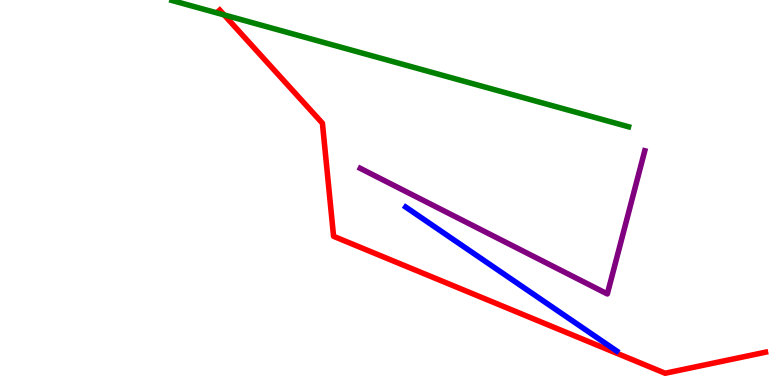[{'lines': ['blue', 'red'], 'intersections': []}, {'lines': ['green', 'red'], 'intersections': [{'x': 2.89, 'y': 9.61}]}, {'lines': ['purple', 'red'], 'intersections': []}, {'lines': ['blue', 'green'], 'intersections': []}, {'lines': ['blue', 'purple'], 'intersections': []}, {'lines': ['green', 'purple'], 'intersections': []}]